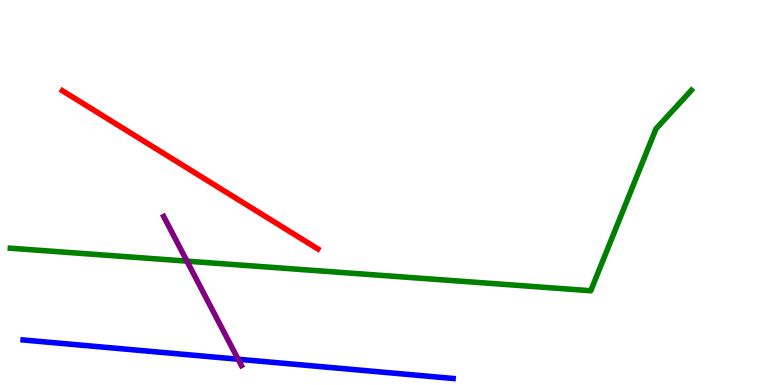[{'lines': ['blue', 'red'], 'intersections': []}, {'lines': ['green', 'red'], 'intersections': []}, {'lines': ['purple', 'red'], 'intersections': []}, {'lines': ['blue', 'green'], 'intersections': []}, {'lines': ['blue', 'purple'], 'intersections': [{'x': 3.07, 'y': 0.67}]}, {'lines': ['green', 'purple'], 'intersections': [{'x': 2.41, 'y': 3.22}]}]